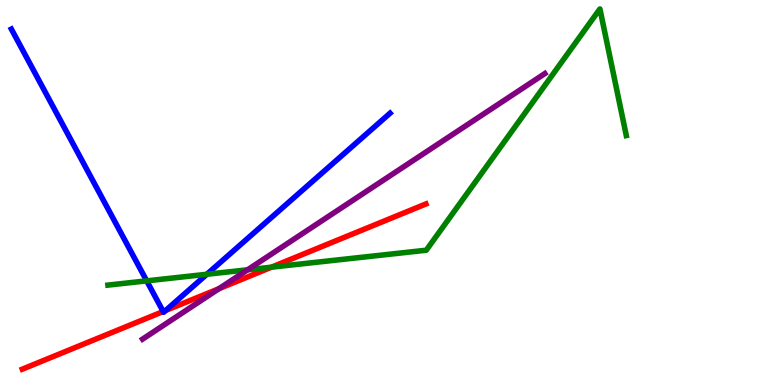[{'lines': ['blue', 'red'], 'intersections': [{'x': 2.11, 'y': 1.91}, {'x': 2.14, 'y': 1.93}]}, {'lines': ['green', 'red'], 'intersections': [{'x': 3.5, 'y': 3.06}]}, {'lines': ['purple', 'red'], 'intersections': [{'x': 2.83, 'y': 2.5}]}, {'lines': ['blue', 'green'], 'intersections': [{'x': 1.89, 'y': 2.7}, {'x': 2.67, 'y': 2.88}]}, {'lines': ['blue', 'purple'], 'intersections': []}, {'lines': ['green', 'purple'], 'intersections': [{'x': 3.19, 'y': 2.99}]}]